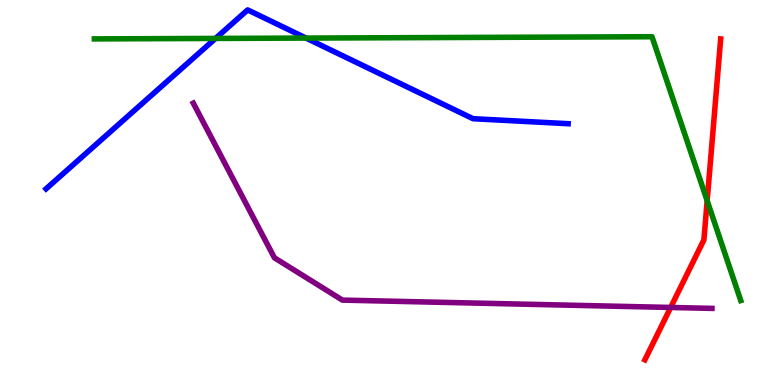[{'lines': ['blue', 'red'], 'intersections': []}, {'lines': ['green', 'red'], 'intersections': [{'x': 9.12, 'y': 4.79}]}, {'lines': ['purple', 'red'], 'intersections': [{'x': 8.65, 'y': 2.01}]}, {'lines': ['blue', 'green'], 'intersections': [{'x': 2.78, 'y': 9.0}, {'x': 3.95, 'y': 9.01}]}, {'lines': ['blue', 'purple'], 'intersections': []}, {'lines': ['green', 'purple'], 'intersections': []}]